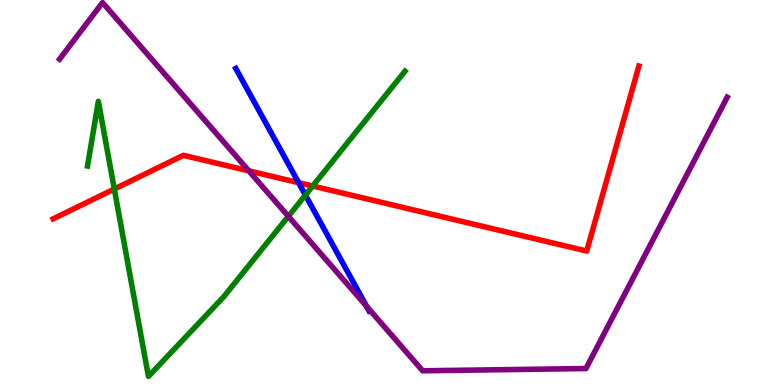[{'lines': ['blue', 'red'], 'intersections': [{'x': 3.85, 'y': 5.26}]}, {'lines': ['green', 'red'], 'intersections': [{'x': 1.47, 'y': 5.09}, {'x': 4.04, 'y': 5.17}]}, {'lines': ['purple', 'red'], 'intersections': [{'x': 3.21, 'y': 5.56}]}, {'lines': ['blue', 'green'], 'intersections': [{'x': 3.94, 'y': 4.93}]}, {'lines': ['blue', 'purple'], 'intersections': [{'x': 4.73, 'y': 2.05}]}, {'lines': ['green', 'purple'], 'intersections': [{'x': 3.72, 'y': 4.38}]}]